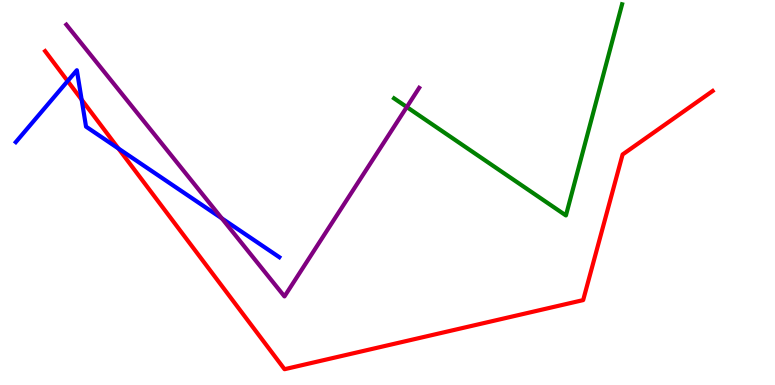[{'lines': ['blue', 'red'], 'intersections': [{'x': 0.873, 'y': 7.89}, {'x': 1.05, 'y': 7.41}, {'x': 1.53, 'y': 6.14}]}, {'lines': ['green', 'red'], 'intersections': []}, {'lines': ['purple', 'red'], 'intersections': []}, {'lines': ['blue', 'green'], 'intersections': []}, {'lines': ['blue', 'purple'], 'intersections': [{'x': 2.86, 'y': 4.33}]}, {'lines': ['green', 'purple'], 'intersections': [{'x': 5.25, 'y': 7.22}]}]